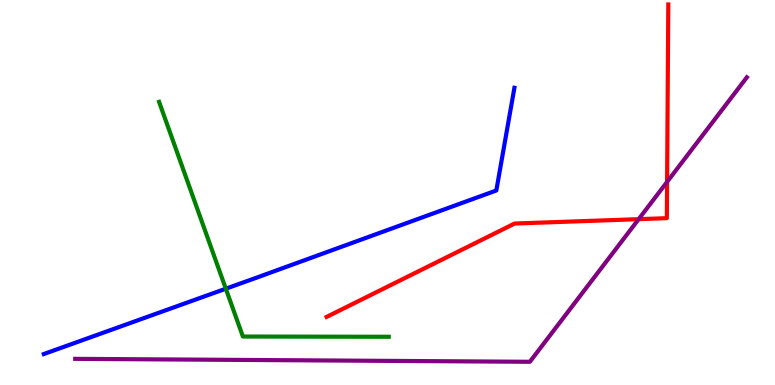[{'lines': ['blue', 'red'], 'intersections': []}, {'lines': ['green', 'red'], 'intersections': []}, {'lines': ['purple', 'red'], 'intersections': [{'x': 8.24, 'y': 4.31}, {'x': 8.61, 'y': 5.28}]}, {'lines': ['blue', 'green'], 'intersections': [{'x': 2.91, 'y': 2.5}]}, {'lines': ['blue', 'purple'], 'intersections': []}, {'lines': ['green', 'purple'], 'intersections': []}]